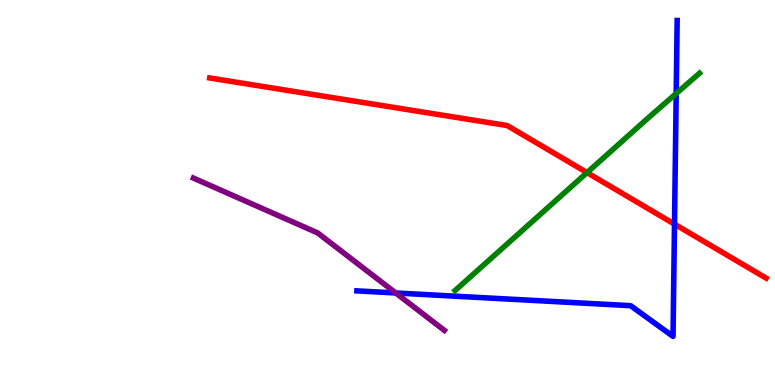[{'lines': ['blue', 'red'], 'intersections': [{'x': 8.7, 'y': 4.18}]}, {'lines': ['green', 'red'], 'intersections': [{'x': 7.57, 'y': 5.52}]}, {'lines': ['purple', 'red'], 'intersections': []}, {'lines': ['blue', 'green'], 'intersections': [{'x': 8.73, 'y': 7.57}]}, {'lines': ['blue', 'purple'], 'intersections': [{'x': 5.11, 'y': 2.39}]}, {'lines': ['green', 'purple'], 'intersections': []}]